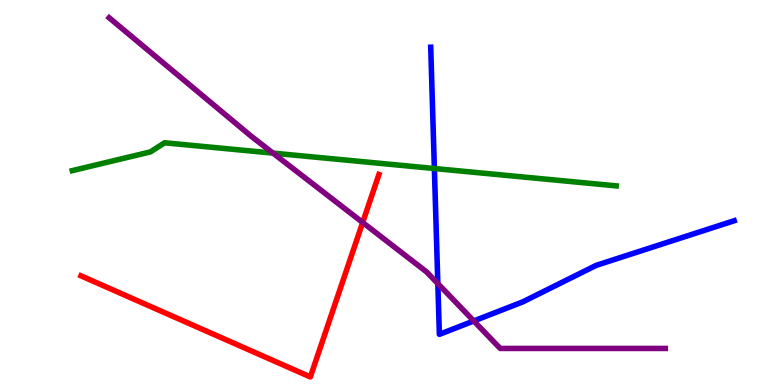[{'lines': ['blue', 'red'], 'intersections': []}, {'lines': ['green', 'red'], 'intersections': []}, {'lines': ['purple', 'red'], 'intersections': [{'x': 4.68, 'y': 4.22}]}, {'lines': ['blue', 'green'], 'intersections': [{'x': 5.6, 'y': 5.62}]}, {'lines': ['blue', 'purple'], 'intersections': [{'x': 5.65, 'y': 2.63}, {'x': 6.11, 'y': 1.66}]}, {'lines': ['green', 'purple'], 'intersections': [{'x': 3.52, 'y': 6.02}]}]